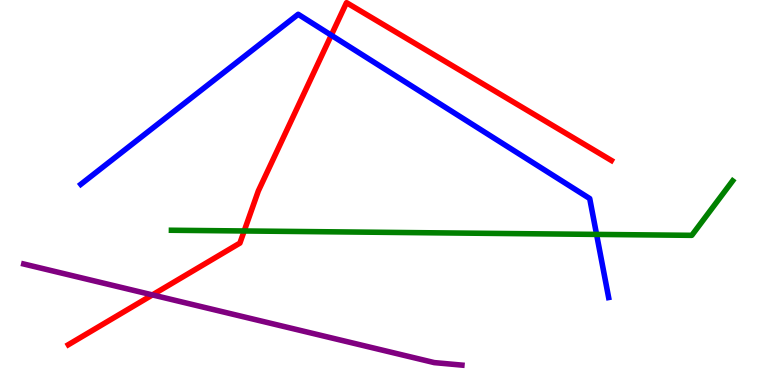[{'lines': ['blue', 'red'], 'intersections': [{'x': 4.27, 'y': 9.09}]}, {'lines': ['green', 'red'], 'intersections': [{'x': 3.15, 'y': 4.0}]}, {'lines': ['purple', 'red'], 'intersections': [{'x': 1.97, 'y': 2.34}]}, {'lines': ['blue', 'green'], 'intersections': [{'x': 7.7, 'y': 3.91}]}, {'lines': ['blue', 'purple'], 'intersections': []}, {'lines': ['green', 'purple'], 'intersections': []}]